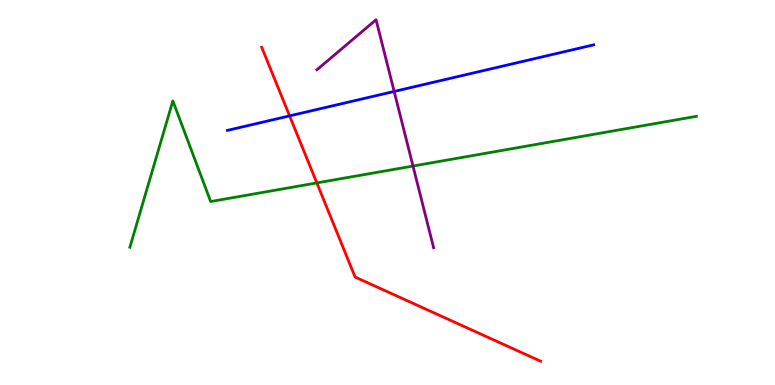[{'lines': ['blue', 'red'], 'intersections': [{'x': 3.74, 'y': 6.99}]}, {'lines': ['green', 'red'], 'intersections': [{'x': 4.09, 'y': 5.25}]}, {'lines': ['purple', 'red'], 'intersections': []}, {'lines': ['blue', 'green'], 'intersections': []}, {'lines': ['blue', 'purple'], 'intersections': [{'x': 5.09, 'y': 7.62}]}, {'lines': ['green', 'purple'], 'intersections': [{'x': 5.33, 'y': 5.69}]}]